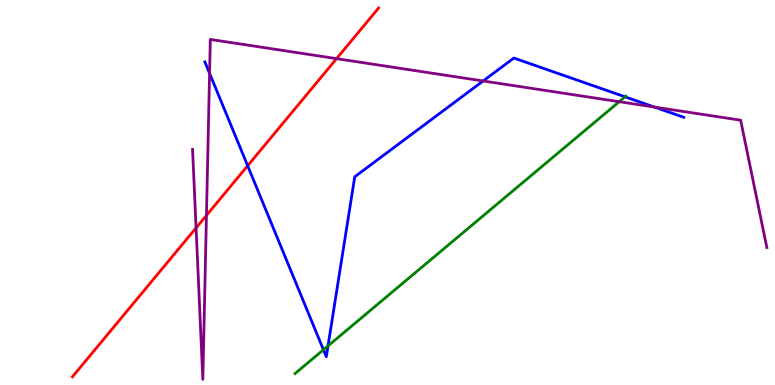[{'lines': ['blue', 'red'], 'intersections': [{'x': 3.2, 'y': 5.69}]}, {'lines': ['green', 'red'], 'intersections': []}, {'lines': ['purple', 'red'], 'intersections': [{'x': 2.53, 'y': 4.08}, {'x': 2.66, 'y': 4.41}, {'x': 4.34, 'y': 8.48}]}, {'lines': ['blue', 'green'], 'intersections': [{'x': 4.17, 'y': 0.916}, {'x': 4.23, 'y': 1.02}, {'x': 8.06, 'y': 7.49}]}, {'lines': ['blue', 'purple'], 'intersections': [{'x': 2.7, 'y': 8.1}, {'x': 6.23, 'y': 7.9}, {'x': 8.44, 'y': 7.22}]}, {'lines': ['green', 'purple'], 'intersections': [{'x': 7.99, 'y': 7.36}]}]